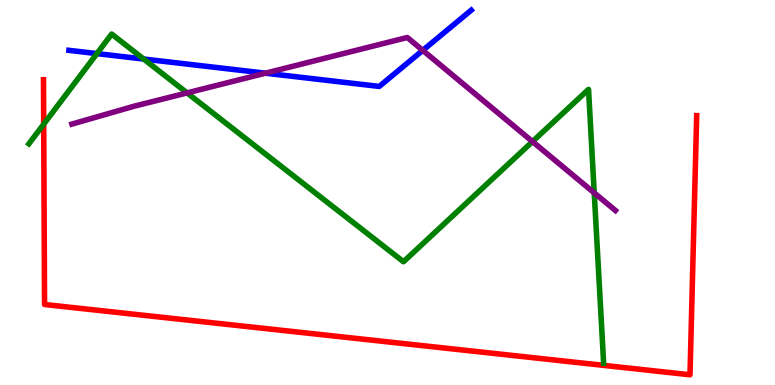[{'lines': ['blue', 'red'], 'intersections': []}, {'lines': ['green', 'red'], 'intersections': [{'x': 0.564, 'y': 6.77}]}, {'lines': ['purple', 'red'], 'intersections': []}, {'lines': ['blue', 'green'], 'intersections': [{'x': 1.25, 'y': 8.61}, {'x': 1.85, 'y': 8.47}]}, {'lines': ['blue', 'purple'], 'intersections': [{'x': 3.42, 'y': 8.1}, {'x': 5.46, 'y': 8.69}]}, {'lines': ['green', 'purple'], 'intersections': [{'x': 2.41, 'y': 7.59}, {'x': 6.87, 'y': 6.32}, {'x': 7.67, 'y': 4.99}]}]